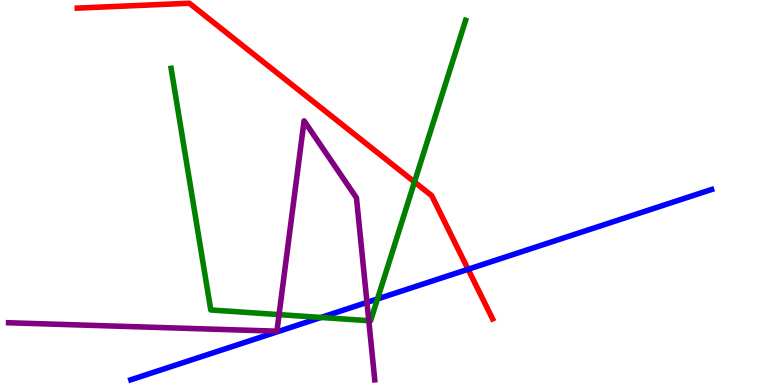[{'lines': ['blue', 'red'], 'intersections': [{'x': 6.04, 'y': 3.01}]}, {'lines': ['green', 'red'], 'intersections': [{'x': 5.35, 'y': 5.27}]}, {'lines': ['purple', 'red'], 'intersections': []}, {'lines': ['blue', 'green'], 'intersections': [{'x': 4.14, 'y': 1.75}, {'x': 4.87, 'y': 2.23}]}, {'lines': ['blue', 'purple'], 'intersections': [{'x': 4.74, 'y': 2.15}]}, {'lines': ['green', 'purple'], 'intersections': [{'x': 3.6, 'y': 1.83}, {'x': 4.76, 'y': 1.67}]}]